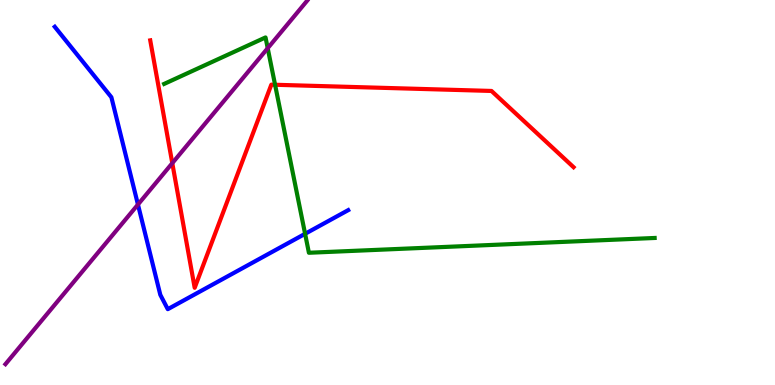[{'lines': ['blue', 'red'], 'intersections': []}, {'lines': ['green', 'red'], 'intersections': [{'x': 3.55, 'y': 7.8}]}, {'lines': ['purple', 'red'], 'intersections': [{'x': 2.22, 'y': 5.76}]}, {'lines': ['blue', 'green'], 'intersections': [{'x': 3.94, 'y': 3.93}]}, {'lines': ['blue', 'purple'], 'intersections': [{'x': 1.78, 'y': 4.69}]}, {'lines': ['green', 'purple'], 'intersections': [{'x': 3.45, 'y': 8.75}]}]